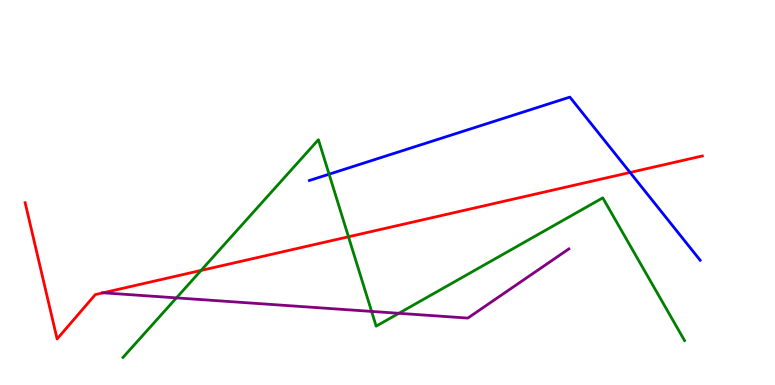[{'lines': ['blue', 'red'], 'intersections': [{'x': 8.13, 'y': 5.52}]}, {'lines': ['green', 'red'], 'intersections': [{'x': 2.59, 'y': 2.98}, {'x': 4.5, 'y': 3.85}]}, {'lines': ['purple', 'red'], 'intersections': [{'x': 1.33, 'y': 2.39}]}, {'lines': ['blue', 'green'], 'intersections': [{'x': 4.25, 'y': 5.48}]}, {'lines': ['blue', 'purple'], 'intersections': []}, {'lines': ['green', 'purple'], 'intersections': [{'x': 2.28, 'y': 2.26}, {'x': 4.79, 'y': 1.91}, {'x': 5.15, 'y': 1.86}]}]